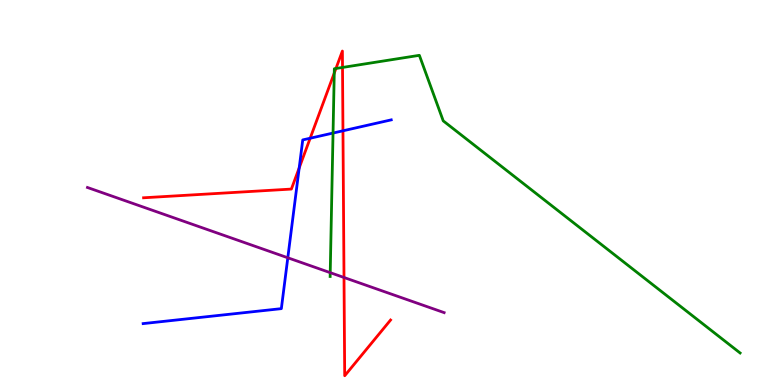[{'lines': ['blue', 'red'], 'intersections': [{'x': 3.86, 'y': 5.64}, {'x': 4.0, 'y': 6.41}, {'x': 4.43, 'y': 6.6}]}, {'lines': ['green', 'red'], 'intersections': [{'x': 4.31, 'y': 8.1}, {'x': 4.33, 'y': 8.22}, {'x': 4.42, 'y': 8.25}]}, {'lines': ['purple', 'red'], 'intersections': [{'x': 4.44, 'y': 2.79}]}, {'lines': ['blue', 'green'], 'intersections': [{'x': 4.3, 'y': 6.54}]}, {'lines': ['blue', 'purple'], 'intersections': [{'x': 3.71, 'y': 3.3}]}, {'lines': ['green', 'purple'], 'intersections': [{'x': 4.26, 'y': 2.92}]}]